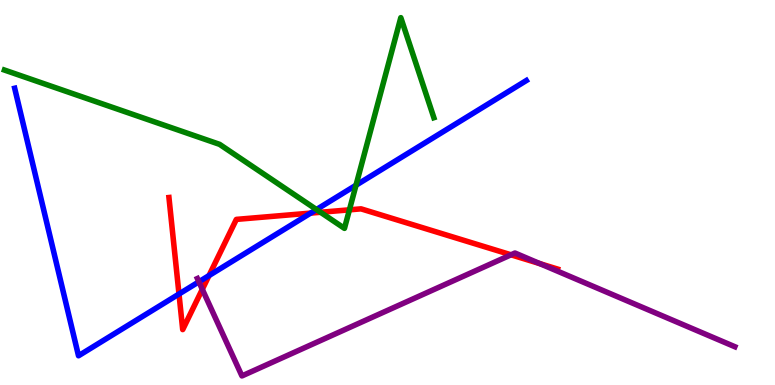[{'lines': ['blue', 'red'], 'intersections': [{'x': 2.31, 'y': 2.36}, {'x': 2.7, 'y': 2.84}, {'x': 4.01, 'y': 4.46}]}, {'lines': ['green', 'red'], 'intersections': [{'x': 4.14, 'y': 4.49}, {'x': 4.51, 'y': 4.55}]}, {'lines': ['purple', 'red'], 'intersections': [{'x': 2.61, 'y': 2.49}, {'x': 6.59, 'y': 3.38}, {'x': 6.97, 'y': 3.15}]}, {'lines': ['blue', 'green'], 'intersections': [{'x': 4.08, 'y': 4.56}, {'x': 4.59, 'y': 5.19}]}, {'lines': ['blue', 'purple'], 'intersections': [{'x': 2.57, 'y': 2.68}]}, {'lines': ['green', 'purple'], 'intersections': []}]